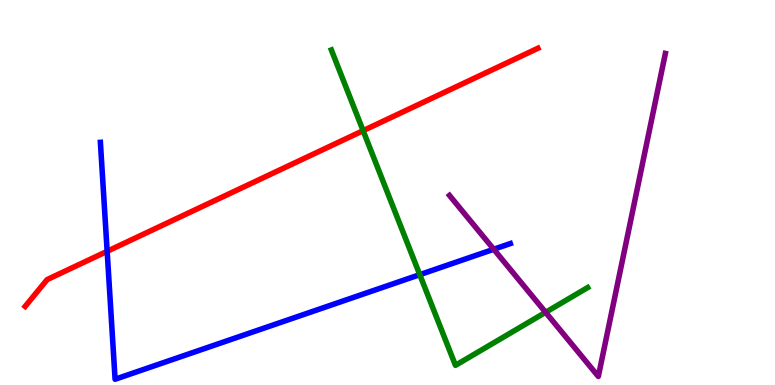[{'lines': ['blue', 'red'], 'intersections': [{'x': 1.38, 'y': 3.47}]}, {'lines': ['green', 'red'], 'intersections': [{'x': 4.69, 'y': 6.61}]}, {'lines': ['purple', 'red'], 'intersections': []}, {'lines': ['blue', 'green'], 'intersections': [{'x': 5.42, 'y': 2.87}]}, {'lines': ['blue', 'purple'], 'intersections': [{'x': 6.37, 'y': 3.53}]}, {'lines': ['green', 'purple'], 'intersections': [{'x': 7.04, 'y': 1.89}]}]